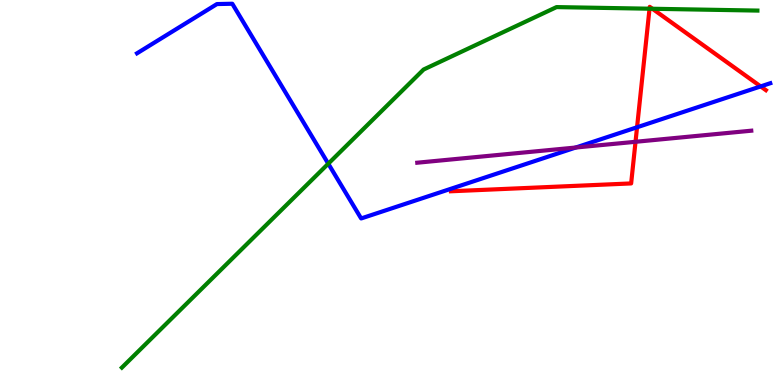[{'lines': ['blue', 'red'], 'intersections': [{'x': 8.22, 'y': 6.69}, {'x': 9.82, 'y': 7.76}]}, {'lines': ['green', 'red'], 'intersections': [{'x': 8.38, 'y': 9.77}, {'x': 8.42, 'y': 9.77}]}, {'lines': ['purple', 'red'], 'intersections': [{'x': 8.2, 'y': 6.32}]}, {'lines': ['blue', 'green'], 'intersections': [{'x': 4.24, 'y': 5.75}]}, {'lines': ['blue', 'purple'], 'intersections': [{'x': 7.43, 'y': 6.17}]}, {'lines': ['green', 'purple'], 'intersections': []}]